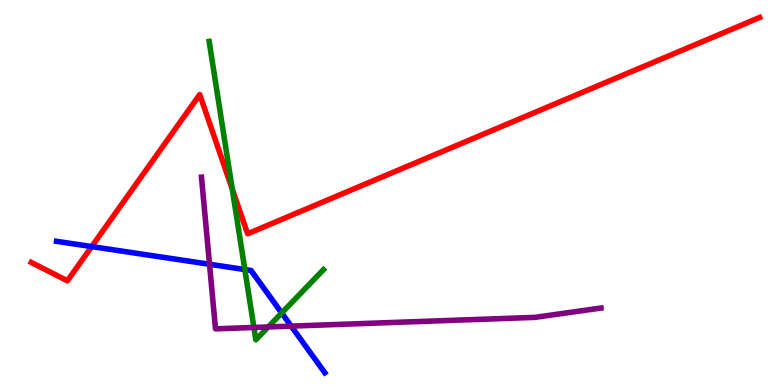[{'lines': ['blue', 'red'], 'intersections': [{'x': 1.18, 'y': 3.6}]}, {'lines': ['green', 'red'], 'intersections': [{'x': 3.0, 'y': 5.09}]}, {'lines': ['purple', 'red'], 'intersections': []}, {'lines': ['blue', 'green'], 'intersections': [{'x': 3.16, 'y': 3.0}, {'x': 3.63, 'y': 1.87}]}, {'lines': ['blue', 'purple'], 'intersections': [{'x': 2.7, 'y': 3.14}, {'x': 3.76, 'y': 1.53}]}, {'lines': ['green', 'purple'], 'intersections': [{'x': 3.28, 'y': 1.49}, {'x': 3.46, 'y': 1.51}]}]